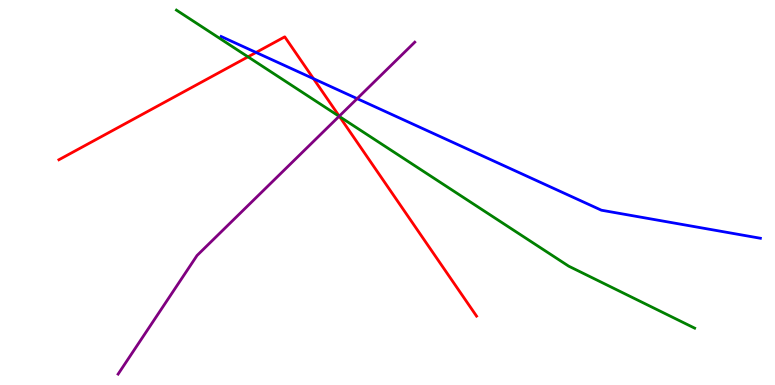[{'lines': ['blue', 'red'], 'intersections': [{'x': 3.3, 'y': 8.64}, {'x': 4.05, 'y': 7.96}]}, {'lines': ['green', 'red'], 'intersections': [{'x': 3.2, 'y': 8.52}, {'x': 4.38, 'y': 6.97}]}, {'lines': ['purple', 'red'], 'intersections': [{'x': 4.38, 'y': 6.98}]}, {'lines': ['blue', 'green'], 'intersections': []}, {'lines': ['blue', 'purple'], 'intersections': [{'x': 4.61, 'y': 7.44}]}, {'lines': ['green', 'purple'], 'intersections': [{'x': 4.38, 'y': 6.98}]}]